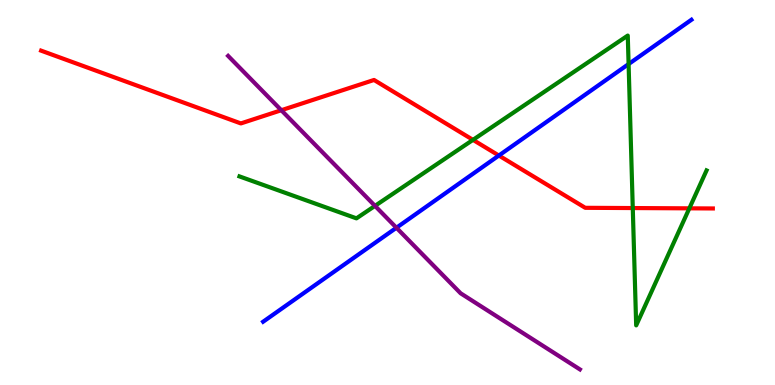[{'lines': ['blue', 'red'], 'intersections': [{'x': 6.44, 'y': 5.96}]}, {'lines': ['green', 'red'], 'intersections': [{'x': 6.1, 'y': 6.37}, {'x': 8.16, 'y': 4.6}, {'x': 8.89, 'y': 4.59}]}, {'lines': ['purple', 'red'], 'intersections': [{'x': 3.63, 'y': 7.14}]}, {'lines': ['blue', 'green'], 'intersections': [{'x': 8.11, 'y': 8.34}]}, {'lines': ['blue', 'purple'], 'intersections': [{'x': 5.12, 'y': 4.08}]}, {'lines': ['green', 'purple'], 'intersections': [{'x': 4.84, 'y': 4.65}]}]